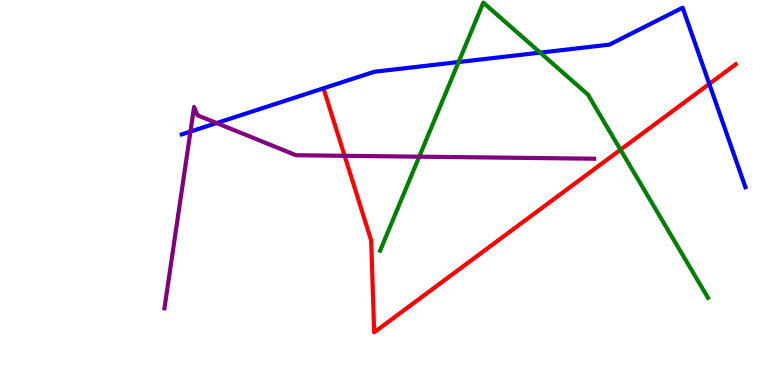[{'lines': ['blue', 'red'], 'intersections': [{'x': 9.15, 'y': 7.82}]}, {'lines': ['green', 'red'], 'intersections': [{'x': 8.01, 'y': 6.11}]}, {'lines': ['purple', 'red'], 'intersections': [{'x': 4.45, 'y': 5.95}]}, {'lines': ['blue', 'green'], 'intersections': [{'x': 5.92, 'y': 8.39}, {'x': 6.97, 'y': 8.63}]}, {'lines': ['blue', 'purple'], 'intersections': [{'x': 2.46, 'y': 6.58}, {'x': 2.8, 'y': 6.8}]}, {'lines': ['green', 'purple'], 'intersections': [{'x': 5.41, 'y': 5.93}]}]